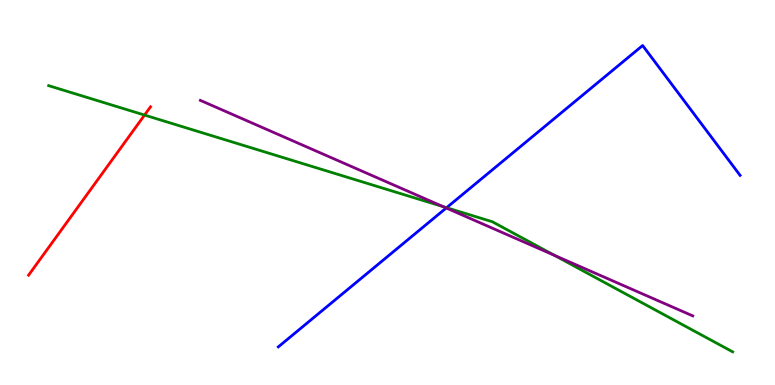[{'lines': ['blue', 'red'], 'intersections': []}, {'lines': ['green', 'red'], 'intersections': [{'x': 1.87, 'y': 7.01}]}, {'lines': ['purple', 'red'], 'intersections': []}, {'lines': ['blue', 'green'], 'intersections': [{'x': 5.76, 'y': 4.61}]}, {'lines': ['blue', 'purple'], 'intersections': [{'x': 5.76, 'y': 4.6}]}, {'lines': ['green', 'purple'], 'intersections': [{'x': 5.72, 'y': 4.63}, {'x': 7.15, 'y': 3.37}]}]